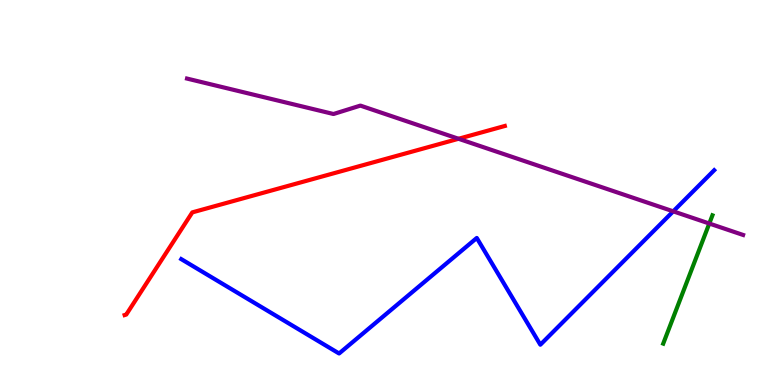[{'lines': ['blue', 'red'], 'intersections': []}, {'lines': ['green', 'red'], 'intersections': []}, {'lines': ['purple', 'red'], 'intersections': [{'x': 5.92, 'y': 6.4}]}, {'lines': ['blue', 'green'], 'intersections': []}, {'lines': ['blue', 'purple'], 'intersections': [{'x': 8.69, 'y': 4.51}]}, {'lines': ['green', 'purple'], 'intersections': [{'x': 9.15, 'y': 4.19}]}]